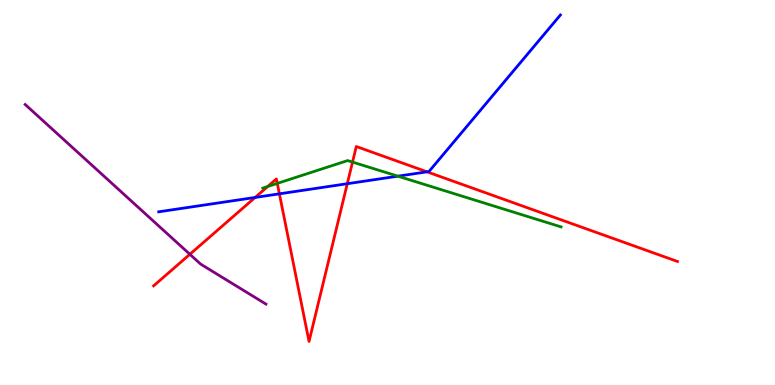[{'lines': ['blue', 'red'], 'intersections': [{'x': 3.29, 'y': 4.87}, {'x': 3.61, 'y': 4.97}, {'x': 4.48, 'y': 5.23}, {'x': 5.51, 'y': 5.54}]}, {'lines': ['green', 'red'], 'intersections': [{'x': 3.45, 'y': 5.16}, {'x': 3.58, 'y': 5.24}, {'x': 4.55, 'y': 5.79}]}, {'lines': ['purple', 'red'], 'intersections': [{'x': 2.45, 'y': 3.4}]}, {'lines': ['blue', 'green'], 'intersections': [{'x': 5.13, 'y': 5.42}]}, {'lines': ['blue', 'purple'], 'intersections': []}, {'lines': ['green', 'purple'], 'intersections': []}]